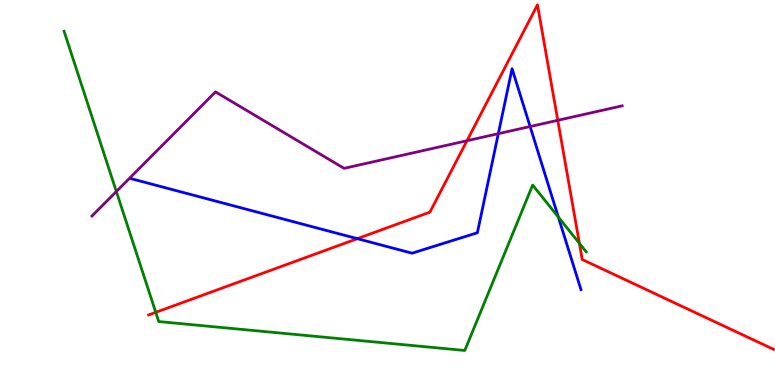[{'lines': ['blue', 'red'], 'intersections': [{'x': 4.61, 'y': 3.8}]}, {'lines': ['green', 'red'], 'intersections': [{'x': 2.01, 'y': 1.89}, {'x': 7.48, 'y': 3.68}]}, {'lines': ['purple', 'red'], 'intersections': [{'x': 6.03, 'y': 6.34}, {'x': 7.2, 'y': 6.88}]}, {'lines': ['blue', 'green'], 'intersections': [{'x': 7.2, 'y': 4.36}]}, {'lines': ['blue', 'purple'], 'intersections': [{'x': 6.43, 'y': 6.53}, {'x': 6.84, 'y': 6.71}]}, {'lines': ['green', 'purple'], 'intersections': [{'x': 1.5, 'y': 5.03}]}]